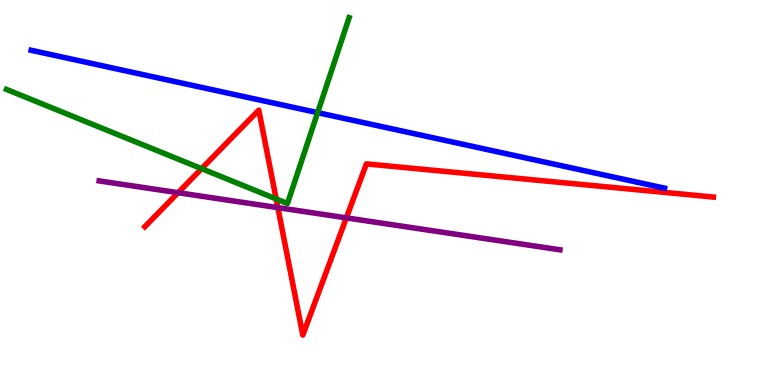[{'lines': ['blue', 'red'], 'intersections': []}, {'lines': ['green', 'red'], 'intersections': [{'x': 2.6, 'y': 5.62}, {'x': 3.56, 'y': 4.83}]}, {'lines': ['purple', 'red'], 'intersections': [{'x': 2.3, 'y': 4.99}, {'x': 3.59, 'y': 4.61}, {'x': 4.47, 'y': 4.34}]}, {'lines': ['blue', 'green'], 'intersections': [{'x': 4.1, 'y': 7.07}]}, {'lines': ['blue', 'purple'], 'intersections': []}, {'lines': ['green', 'purple'], 'intersections': []}]